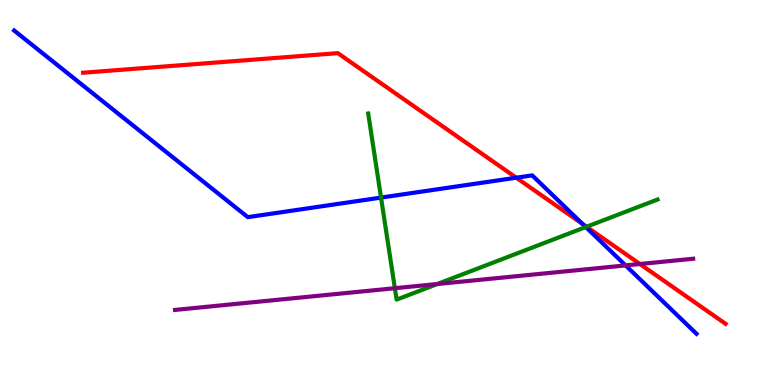[{'lines': ['blue', 'red'], 'intersections': [{'x': 6.66, 'y': 5.38}, {'x': 7.52, 'y': 4.18}]}, {'lines': ['green', 'red'], 'intersections': [{'x': 7.57, 'y': 4.11}]}, {'lines': ['purple', 'red'], 'intersections': [{'x': 8.26, 'y': 3.14}]}, {'lines': ['blue', 'green'], 'intersections': [{'x': 4.92, 'y': 4.87}, {'x': 7.56, 'y': 4.1}]}, {'lines': ['blue', 'purple'], 'intersections': [{'x': 8.07, 'y': 3.11}]}, {'lines': ['green', 'purple'], 'intersections': [{'x': 5.1, 'y': 2.51}, {'x': 5.64, 'y': 2.62}]}]